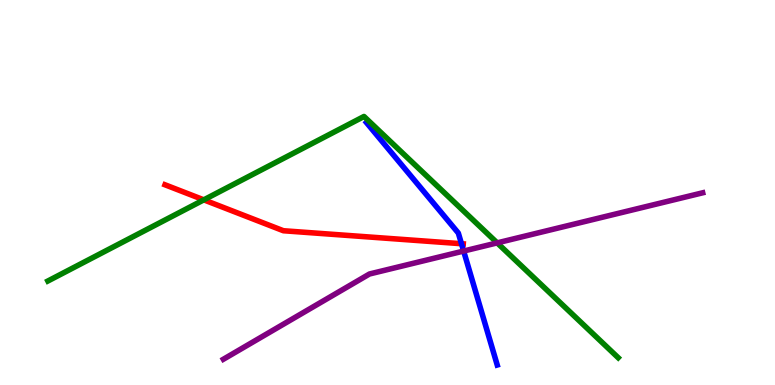[{'lines': ['blue', 'red'], 'intersections': [{'x': 5.95, 'y': 3.67}]}, {'lines': ['green', 'red'], 'intersections': [{'x': 2.63, 'y': 4.81}]}, {'lines': ['purple', 'red'], 'intersections': []}, {'lines': ['blue', 'green'], 'intersections': []}, {'lines': ['blue', 'purple'], 'intersections': [{'x': 5.98, 'y': 3.48}]}, {'lines': ['green', 'purple'], 'intersections': [{'x': 6.42, 'y': 3.69}]}]